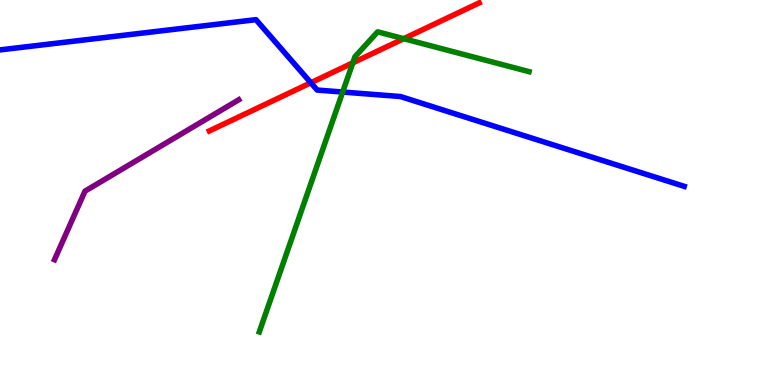[{'lines': ['blue', 'red'], 'intersections': [{'x': 4.01, 'y': 7.85}]}, {'lines': ['green', 'red'], 'intersections': [{'x': 4.55, 'y': 8.37}, {'x': 5.21, 'y': 8.99}]}, {'lines': ['purple', 'red'], 'intersections': []}, {'lines': ['blue', 'green'], 'intersections': [{'x': 4.42, 'y': 7.61}]}, {'lines': ['blue', 'purple'], 'intersections': []}, {'lines': ['green', 'purple'], 'intersections': []}]